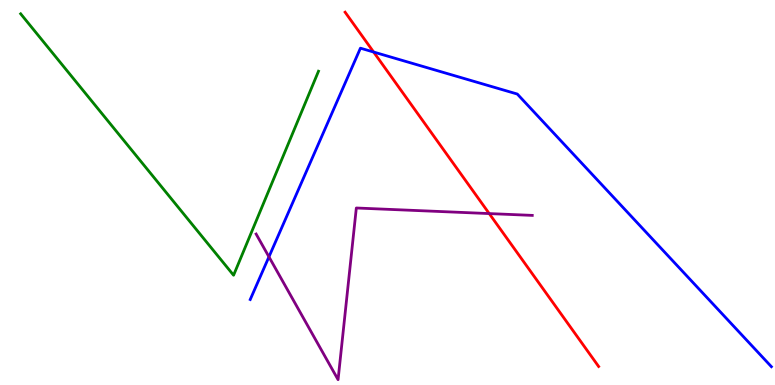[{'lines': ['blue', 'red'], 'intersections': [{'x': 4.82, 'y': 8.65}]}, {'lines': ['green', 'red'], 'intersections': []}, {'lines': ['purple', 'red'], 'intersections': [{'x': 6.31, 'y': 4.45}]}, {'lines': ['blue', 'green'], 'intersections': []}, {'lines': ['blue', 'purple'], 'intersections': [{'x': 3.47, 'y': 3.33}]}, {'lines': ['green', 'purple'], 'intersections': []}]